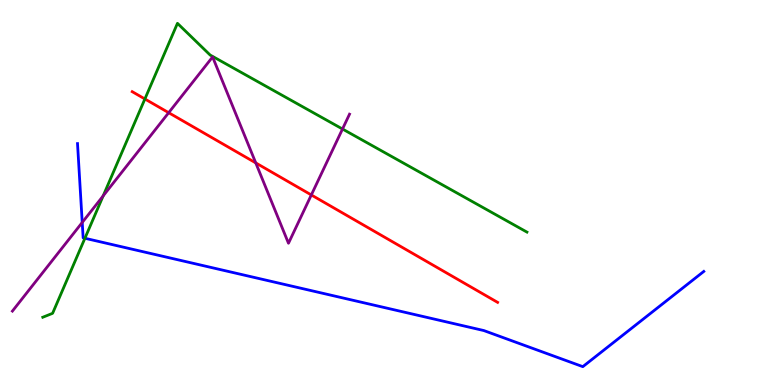[{'lines': ['blue', 'red'], 'intersections': []}, {'lines': ['green', 'red'], 'intersections': [{'x': 1.87, 'y': 7.43}]}, {'lines': ['purple', 'red'], 'intersections': [{'x': 2.18, 'y': 7.07}, {'x': 3.3, 'y': 5.77}, {'x': 4.02, 'y': 4.94}]}, {'lines': ['blue', 'green'], 'intersections': [{'x': 1.1, 'y': 3.81}]}, {'lines': ['blue', 'purple'], 'intersections': [{'x': 1.06, 'y': 4.22}]}, {'lines': ['green', 'purple'], 'intersections': [{'x': 1.33, 'y': 4.91}, {'x': 4.42, 'y': 6.65}]}]